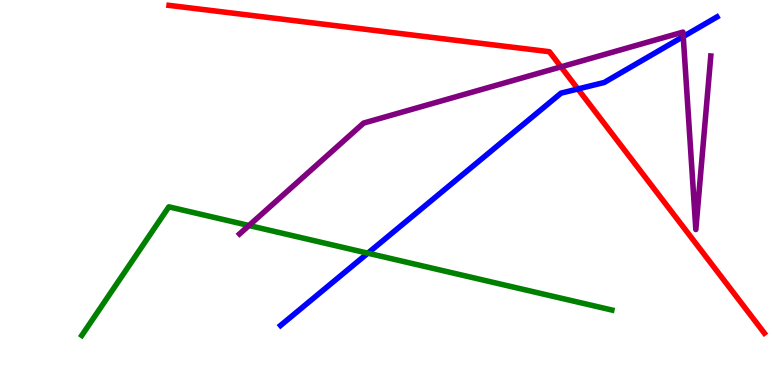[{'lines': ['blue', 'red'], 'intersections': [{'x': 7.46, 'y': 7.69}]}, {'lines': ['green', 'red'], 'intersections': []}, {'lines': ['purple', 'red'], 'intersections': [{'x': 7.24, 'y': 8.26}]}, {'lines': ['blue', 'green'], 'intersections': [{'x': 4.75, 'y': 3.42}]}, {'lines': ['blue', 'purple'], 'intersections': [{'x': 8.82, 'y': 9.05}]}, {'lines': ['green', 'purple'], 'intersections': [{'x': 3.21, 'y': 4.14}]}]